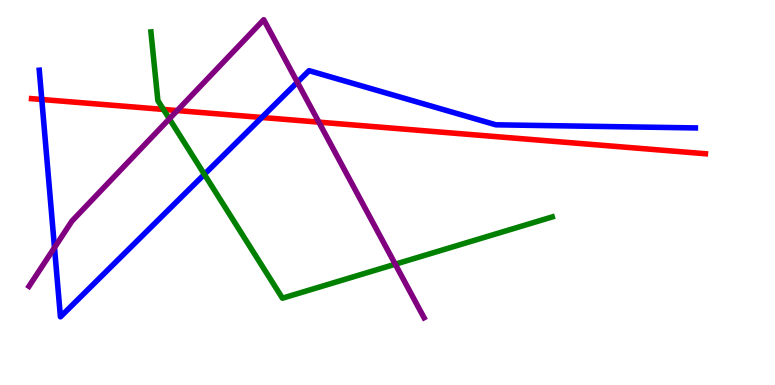[{'lines': ['blue', 'red'], 'intersections': [{'x': 0.539, 'y': 7.42}, {'x': 3.38, 'y': 6.95}]}, {'lines': ['green', 'red'], 'intersections': [{'x': 2.11, 'y': 7.16}]}, {'lines': ['purple', 'red'], 'intersections': [{'x': 2.29, 'y': 7.13}, {'x': 4.11, 'y': 6.83}]}, {'lines': ['blue', 'green'], 'intersections': [{'x': 2.64, 'y': 5.47}]}, {'lines': ['blue', 'purple'], 'intersections': [{'x': 0.703, 'y': 3.57}, {'x': 3.84, 'y': 7.86}]}, {'lines': ['green', 'purple'], 'intersections': [{'x': 2.19, 'y': 6.91}, {'x': 5.1, 'y': 3.14}]}]